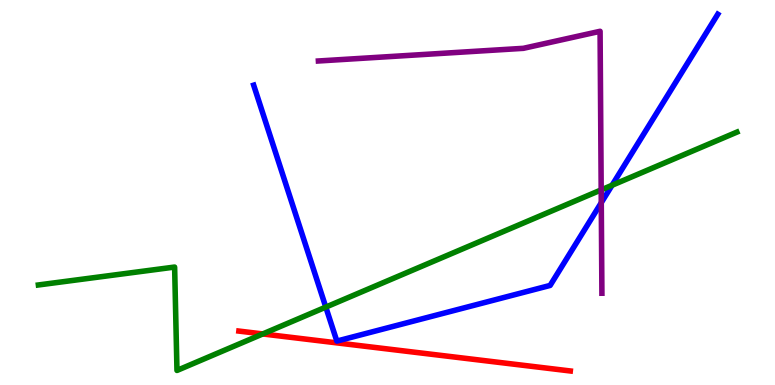[{'lines': ['blue', 'red'], 'intersections': []}, {'lines': ['green', 'red'], 'intersections': [{'x': 3.39, 'y': 1.33}]}, {'lines': ['purple', 'red'], 'intersections': []}, {'lines': ['blue', 'green'], 'intersections': [{'x': 4.2, 'y': 2.02}, {'x': 7.9, 'y': 5.19}]}, {'lines': ['blue', 'purple'], 'intersections': [{'x': 7.76, 'y': 4.74}]}, {'lines': ['green', 'purple'], 'intersections': [{'x': 7.76, 'y': 5.07}]}]